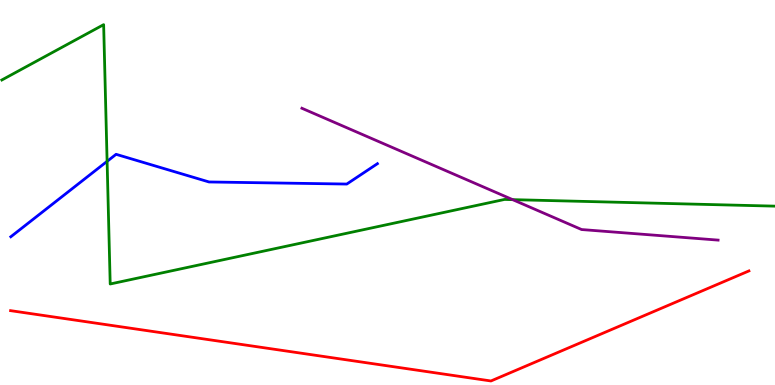[{'lines': ['blue', 'red'], 'intersections': []}, {'lines': ['green', 'red'], 'intersections': []}, {'lines': ['purple', 'red'], 'intersections': []}, {'lines': ['blue', 'green'], 'intersections': [{'x': 1.38, 'y': 5.81}]}, {'lines': ['blue', 'purple'], 'intersections': []}, {'lines': ['green', 'purple'], 'intersections': [{'x': 6.61, 'y': 4.81}]}]